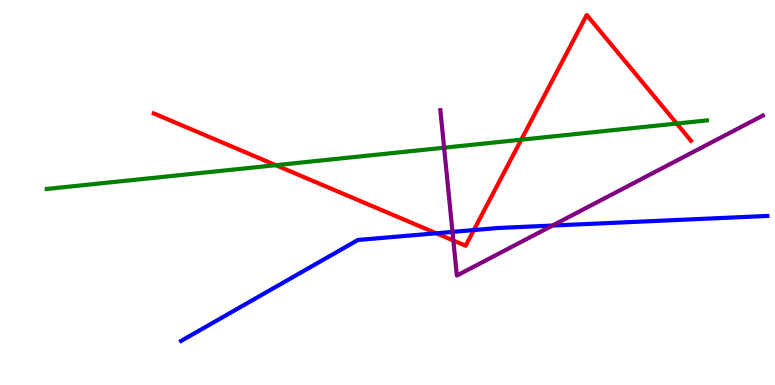[{'lines': ['blue', 'red'], 'intersections': [{'x': 5.63, 'y': 3.94}, {'x': 6.11, 'y': 4.02}]}, {'lines': ['green', 'red'], 'intersections': [{'x': 3.56, 'y': 5.71}, {'x': 6.73, 'y': 6.37}, {'x': 8.73, 'y': 6.79}]}, {'lines': ['purple', 'red'], 'intersections': [{'x': 5.85, 'y': 3.75}]}, {'lines': ['blue', 'green'], 'intersections': []}, {'lines': ['blue', 'purple'], 'intersections': [{'x': 5.84, 'y': 3.98}, {'x': 7.13, 'y': 4.14}]}, {'lines': ['green', 'purple'], 'intersections': [{'x': 5.73, 'y': 6.16}]}]